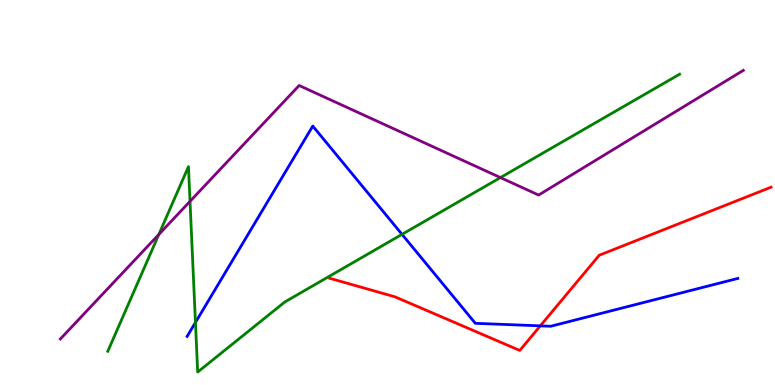[{'lines': ['blue', 'red'], 'intersections': [{'x': 6.97, 'y': 1.54}]}, {'lines': ['green', 'red'], 'intersections': []}, {'lines': ['purple', 'red'], 'intersections': []}, {'lines': ['blue', 'green'], 'intersections': [{'x': 2.52, 'y': 1.62}, {'x': 5.19, 'y': 3.91}]}, {'lines': ['blue', 'purple'], 'intersections': []}, {'lines': ['green', 'purple'], 'intersections': [{'x': 2.05, 'y': 3.91}, {'x': 2.45, 'y': 4.77}, {'x': 6.46, 'y': 5.39}]}]